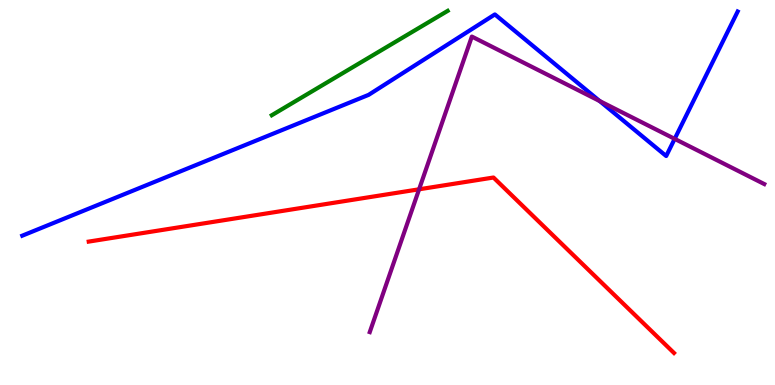[{'lines': ['blue', 'red'], 'intersections': []}, {'lines': ['green', 'red'], 'intersections': []}, {'lines': ['purple', 'red'], 'intersections': [{'x': 5.41, 'y': 5.08}]}, {'lines': ['blue', 'green'], 'intersections': []}, {'lines': ['blue', 'purple'], 'intersections': [{'x': 7.74, 'y': 7.38}, {'x': 8.71, 'y': 6.39}]}, {'lines': ['green', 'purple'], 'intersections': []}]